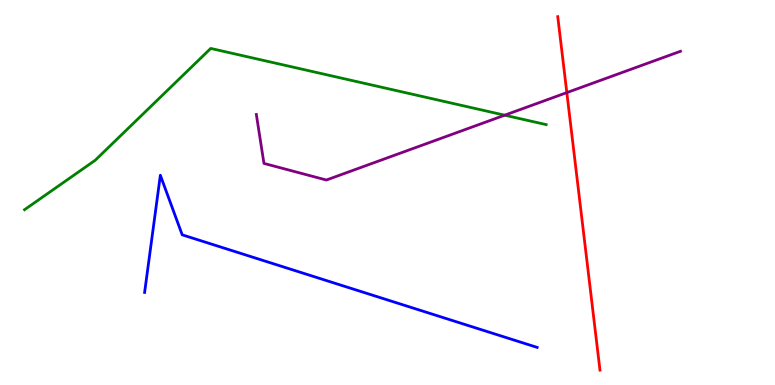[{'lines': ['blue', 'red'], 'intersections': []}, {'lines': ['green', 'red'], 'intersections': []}, {'lines': ['purple', 'red'], 'intersections': [{'x': 7.31, 'y': 7.59}]}, {'lines': ['blue', 'green'], 'intersections': []}, {'lines': ['blue', 'purple'], 'intersections': []}, {'lines': ['green', 'purple'], 'intersections': [{'x': 6.51, 'y': 7.01}]}]